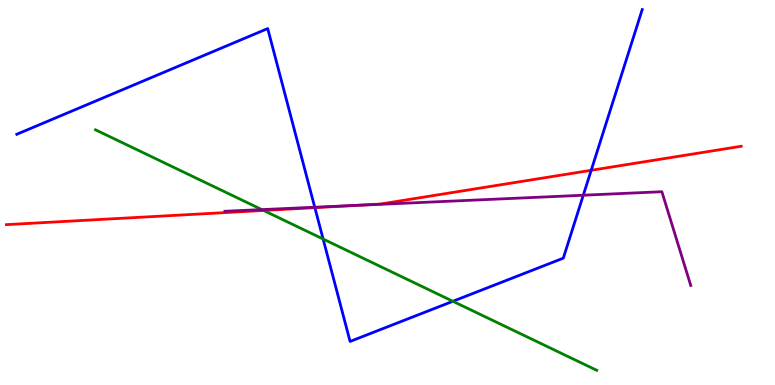[{'lines': ['blue', 'red'], 'intersections': [{'x': 4.06, 'y': 4.61}, {'x': 7.63, 'y': 5.58}]}, {'lines': ['green', 'red'], 'intersections': [{'x': 3.4, 'y': 4.53}]}, {'lines': ['purple', 'red'], 'intersections': [{'x': 4.58, 'y': 4.66}]}, {'lines': ['blue', 'green'], 'intersections': [{'x': 4.17, 'y': 3.79}, {'x': 5.84, 'y': 2.17}]}, {'lines': ['blue', 'purple'], 'intersections': [{'x': 4.06, 'y': 4.62}, {'x': 7.53, 'y': 4.93}]}, {'lines': ['green', 'purple'], 'intersections': [{'x': 3.38, 'y': 4.56}]}]